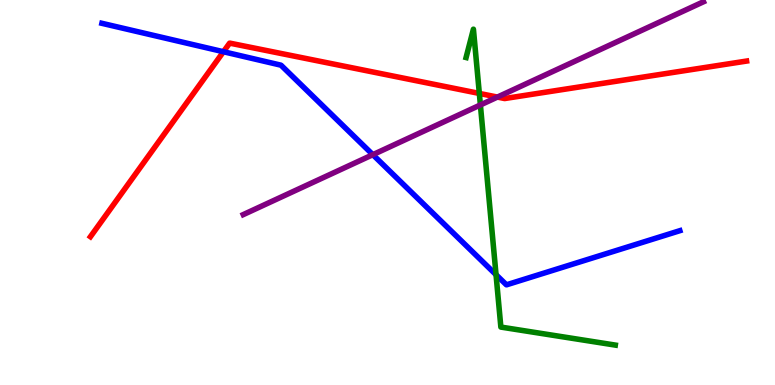[{'lines': ['blue', 'red'], 'intersections': [{'x': 2.88, 'y': 8.66}]}, {'lines': ['green', 'red'], 'intersections': [{'x': 6.18, 'y': 7.57}]}, {'lines': ['purple', 'red'], 'intersections': [{'x': 6.42, 'y': 7.48}]}, {'lines': ['blue', 'green'], 'intersections': [{'x': 6.4, 'y': 2.86}]}, {'lines': ['blue', 'purple'], 'intersections': [{'x': 4.81, 'y': 5.98}]}, {'lines': ['green', 'purple'], 'intersections': [{'x': 6.2, 'y': 7.27}]}]